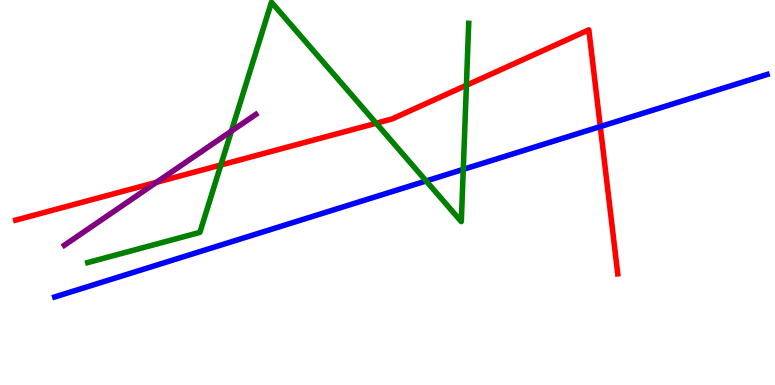[{'lines': ['blue', 'red'], 'intersections': [{'x': 7.75, 'y': 6.71}]}, {'lines': ['green', 'red'], 'intersections': [{'x': 2.85, 'y': 5.71}, {'x': 4.85, 'y': 6.8}, {'x': 6.02, 'y': 7.78}]}, {'lines': ['purple', 'red'], 'intersections': [{'x': 2.02, 'y': 5.26}]}, {'lines': ['blue', 'green'], 'intersections': [{'x': 5.5, 'y': 5.3}, {'x': 5.98, 'y': 5.6}]}, {'lines': ['blue', 'purple'], 'intersections': []}, {'lines': ['green', 'purple'], 'intersections': [{'x': 2.99, 'y': 6.59}]}]